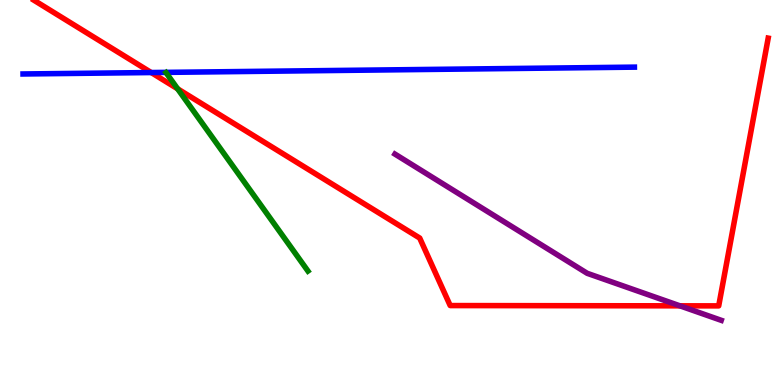[{'lines': ['blue', 'red'], 'intersections': [{'x': 1.95, 'y': 8.12}]}, {'lines': ['green', 'red'], 'intersections': [{'x': 2.29, 'y': 7.69}]}, {'lines': ['purple', 'red'], 'intersections': [{'x': 8.77, 'y': 2.06}]}, {'lines': ['blue', 'green'], 'intersections': []}, {'lines': ['blue', 'purple'], 'intersections': []}, {'lines': ['green', 'purple'], 'intersections': []}]